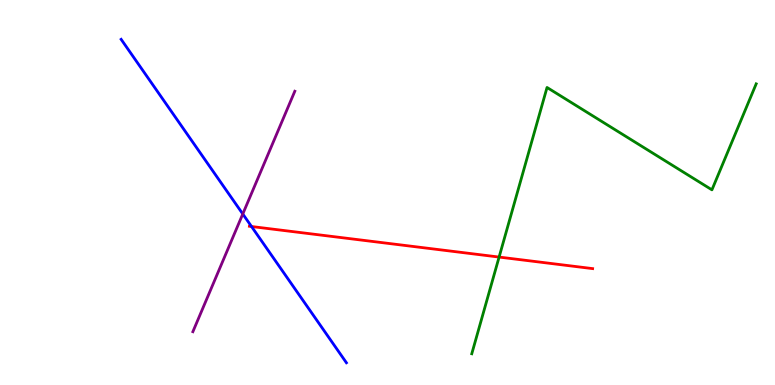[{'lines': ['blue', 'red'], 'intersections': [{'x': 3.25, 'y': 4.12}]}, {'lines': ['green', 'red'], 'intersections': [{'x': 6.44, 'y': 3.32}]}, {'lines': ['purple', 'red'], 'intersections': []}, {'lines': ['blue', 'green'], 'intersections': []}, {'lines': ['blue', 'purple'], 'intersections': [{'x': 3.13, 'y': 4.44}]}, {'lines': ['green', 'purple'], 'intersections': []}]